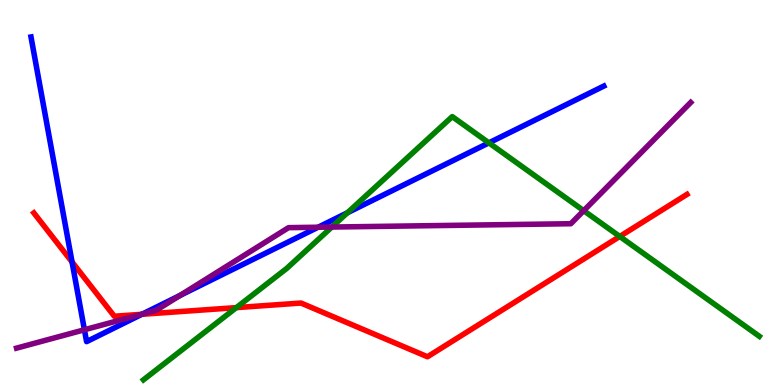[{'lines': ['blue', 'red'], 'intersections': [{'x': 0.93, 'y': 3.2}, {'x': 1.83, 'y': 1.84}]}, {'lines': ['green', 'red'], 'intersections': [{'x': 3.05, 'y': 2.01}, {'x': 8.0, 'y': 3.86}]}, {'lines': ['purple', 'red'], 'intersections': [{'x': 1.83, 'y': 1.84}]}, {'lines': ['blue', 'green'], 'intersections': [{'x': 4.48, 'y': 4.47}, {'x': 6.31, 'y': 6.29}]}, {'lines': ['blue', 'purple'], 'intersections': [{'x': 1.09, 'y': 1.43}, {'x': 1.84, 'y': 1.84}, {'x': 2.32, 'y': 2.33}, {'x': 4.1, 'y': 4.1}]}, {'lines': ['green', 'purple'], 'intersections': [{'x': 4.28, 'y': 4.1}, {'x': 7.53, 'y': 4.53}]}]